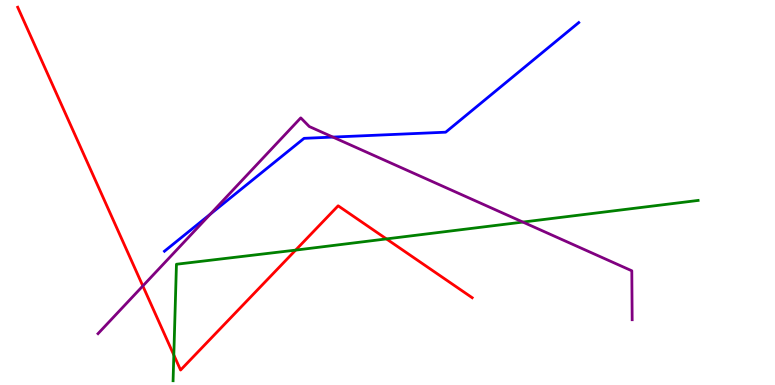[{'lines': ['blue', 'red'], 'intersections': []}, {'lines': ['green', 'red'], 'intersections': [{'x': 2.24, 'y': 0.779}, {'x': 3.81, 'y': 3.5}, {'x': 4.99, 'y': 3.79}]}, {'lines': ['purple', 'red'], 'intersections': [{'x': 1.84, 'y': 2.57}]}, {'lines': ['blue', 'green'], 'intersections': []}, {'lines': ['blue', 'purple'], 'intersections': [{'x': 2.71, 'y': 4.44}, {'x': 4.3, 'y': 6.44}]}, {'lines': ['green', 'purple'], 'intersections': [{'x': 6.75, 'y': 4.23}]}]